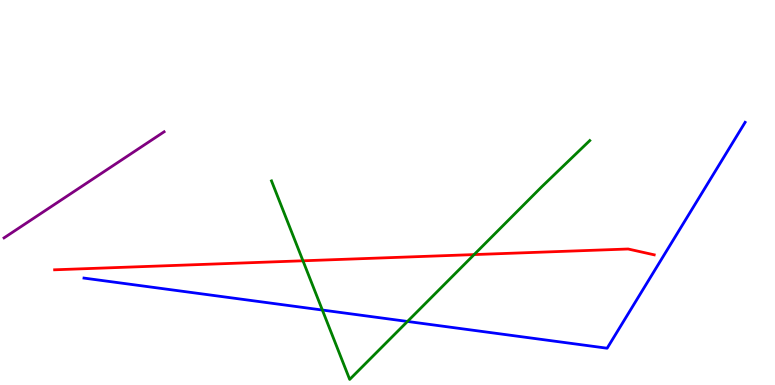[{'lines': ['blue', 'red'], 'intersections': []}, {'lines': ['green', 'red'], 'intersections': [{'x': 3.91, 'y': 3.23}, {'x': 6.12, 'y': 3.39}]}, {'lines': ['purple', 'red'], 'intersections': []}, {'lines': ['blue', 'green'], 'intersections': [{'x': 4.16, 'y': 1.95}, {'x': 5.26, 'y': 1.65}]}, {'lines': ['blue', 'purple'], 'intersections': []}, {'lines': ['green', 'purple'], 'intersections': []}]